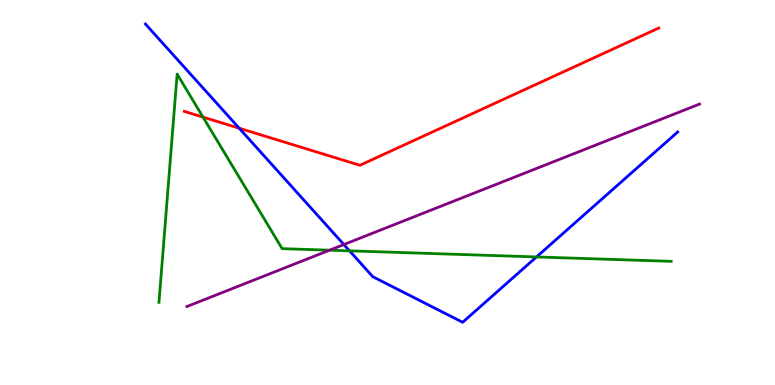[{'lines': ['blue', 'red'], 'intersections': [{'x': 3.09, 'y': 6.67}]}, {'lines': ['green', 'red'], 'intersections': [{'x': 2.62, 'y': 6.96}]}, {'lines': ['purple', 'red'], 'intersections': []}, {'lines': ['blue', 'green'], 'intersections': [{'x': 4.51, 'y': 3.48}, {'x': 6.92, 'y': 3.33}]}, {'lines': ['blue', 'purple'], 'intersections': [{'x': 4.44, 'y': 3.65}]}, {'lines': ['green', 'purple'], 'intersections': [{'x': 4.25, 'y': 3.5}]}]